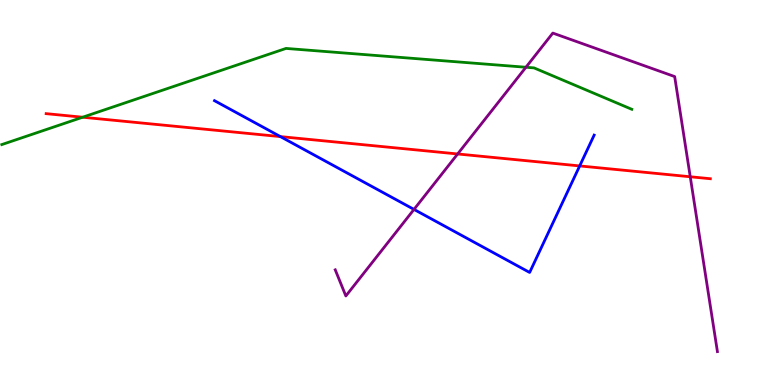[{'lines': ['blue', 'red'], 'intersections': [{'x': 3.62, 'y': 6.45}, {'x': 7.48, 'y': 5.69}]}, {'lines': ['green', 'red'], 'intersections': [{'x': 1.07, 'y': 6.96}]}, {'lines': ['purple', 'red'], 'intersections': [{'x': 5.91, 'y': 6.0}, {'x': 8.91, 'y': 5.41}]}, {'lines': ['blue', 'green'], 'intersections': []}, {'lines': ['blue', 'purple'], 'intersections': [{'x': 5.34, 'y': 4.56}]}, {'lines': ['green', 'purple'], 'intersections': [{'x': 6.79, 'y': 8.25}]}]